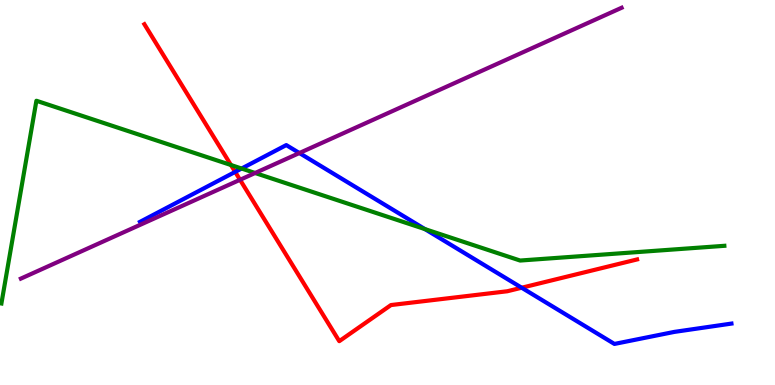[{'lines': ['blue', 'red'], 'intersections': [{'x': 3.03, 'y': 5.54}, {'x': 6.73, 'y': 2.53}]}, {'lines': ['green', 'red'], 'intersections': [{'x': 2.98, 'y': 5.71}]}, {'lines': ['purple', 'red'], 'intersections': [{'x': 3.1, 'y': 5.33}]}, {'lines': ['blue', 'green'], 'intersections': [{'x': 3.12, 'y': 5.62}, {'x': 5.48, 'y': 4.05}]}, {'lines': ['blue', 'purple'], 'intersections': [{'x': 3.86, 'y': 6.03}]}, {'lines': ['green', 'purple'], 'intersections': [{'x': 3.29, 'y': 5.51}]}]